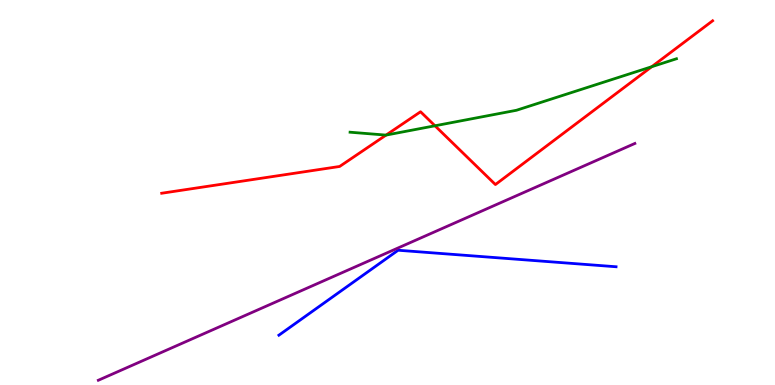[{'lines': ['blue', 'red'], 'intersections': []}, {'lines': ['green', 'red'], 'intersections': [{'x': 4.98, 'y': 6.49}, {'x': 5.61, 'y': 6.73}, {'x': 8.41, 'y': 8.27}]}, {'lines': ['purple', 'red'], 'intersections': []}, {'lines': ['blue', 'green'], 'intersections': []}, {'lines': ['blue', 'purple'], 'intersections': []}, {'lines': ['green', 'purple'], 'intersections': []}]